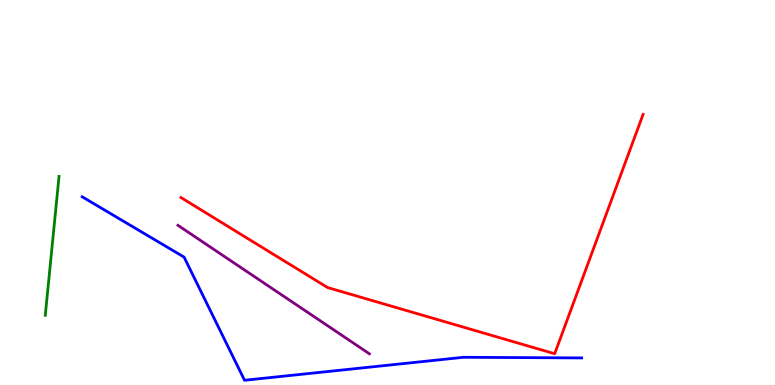[{'lines': ['blue', 'red'], 'intersections': []}, {'lines': ['green', 'red'], 'intersections': []}, {'lines': ['purple', 'red'], 'intersections': []}, {'lines': ['blue', 'green'], 'intersections': []}, {'lines': ['blue', 'purple'], 'intersections': []}, {'lines': ['green', 'purple'], 'intersections': []}]